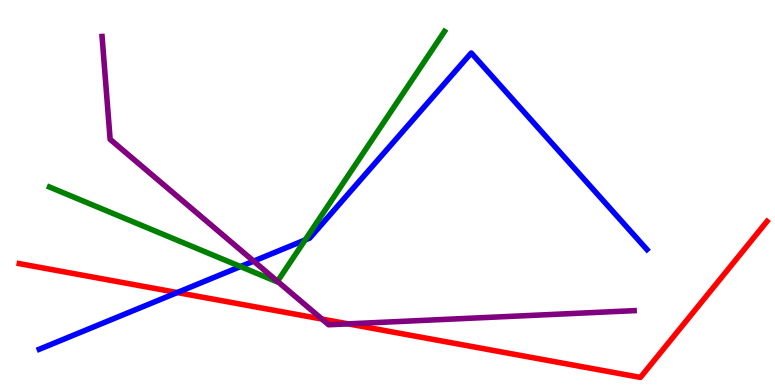[{'lines': ['blue', 'red'], 'intersections': [{'x': 2.29, 'y': 2.4}]}, {'lines': ['green', 'red'], 'intersections': []}, {'lines': ['purple', 'red'], 'intersections': [{'x': 4.15, 'y': 1.71}, {'x': 4.49, 'y': 1.59}]}, {'lines': ['blue', 'green'], 'intersections': [{'x': 3.1, 'y': 3.08}, {'x': 3.94, 'y': 3.77}]}, {'lines': ['blue', 'purple'], 'intersections': [{'x': 3.27, 'y': 3.22}]}, {'lines': ['green', 'purple'], 'intersections': [{'x': 3.58, 'y': 2.69}]}]